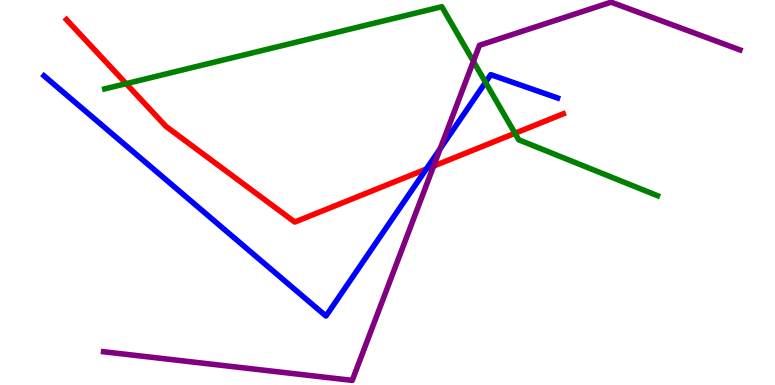[{'lines': ['blue', 'red'], 'intersections': [{'x': 5.5, 'y': 5.61}]}, {'lines': ['green', 'red'], 'intersections': [{'x': 1.63, 'y': 7.83}, {'x': 6.64, 'y': 6.54}]}, {'lines': ['purple', 'red'], 'intersections': [{'x': 5.6, 'y': 5.69}]}, {'lines': ['blue', 'green'], 'intersections': [{'x': 6.26, 'y': 7.86}]}, {'lines': ['blue', 'purple'], 'intersections': [{'x': 5.68, 'y': 6.14}]}, {'lines': ['green', 'purple'], 'intersections': [{'x': 6.11, 'y': 8.41}]}]